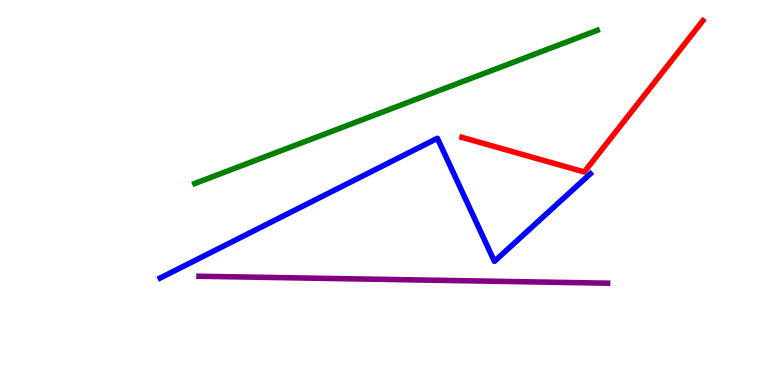[{'lines': ['blue', 'red'], 'intersections': []}, {'lines': ['green', 'red'], 'intersections': []}, {'lines': ['purple', 'red'], 'intersections': []}, {'lines': ['blue', 'green'], 'intersections': []}, {'lines': ['blue', 'purple'], 'intersections': []}, {'lines': ['green', 'purple'], 'intersections': []}]